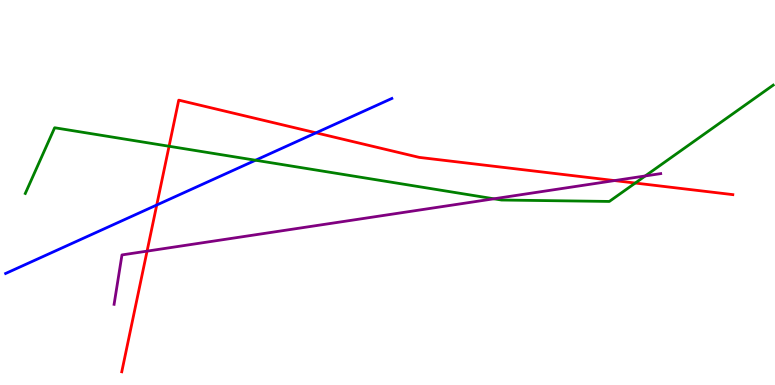[{'lines': ['blue', 'red'], 'intersections': [{'x': 2.02, 'y': 4.68}, {'x': 4.08, 'y': 6.55}]}, {'lines': ['green', 'red'], 'intersections': [{'x': 2.18, 'y': 6.2}, {'x': 8.2, 'y': 5.25}]}, {'lines': ['purple', 'red'], 'intersections': [{'x': 1.9, 'y': 3.48}, {'x': 7.93, 'y': 5.31}]}, {'lines': ['blue', 'green'], 'intersections': [{'x': 3.3, 'y': 5.84}]}, {'lines': ['blue', 'purple'], 'intersections': []}, {'lines': ['green', 'purple'], 'intersections': [{'x': 6.37, 'y': 4.84}, {'x': 8.33, 'y': 5.43}]}]